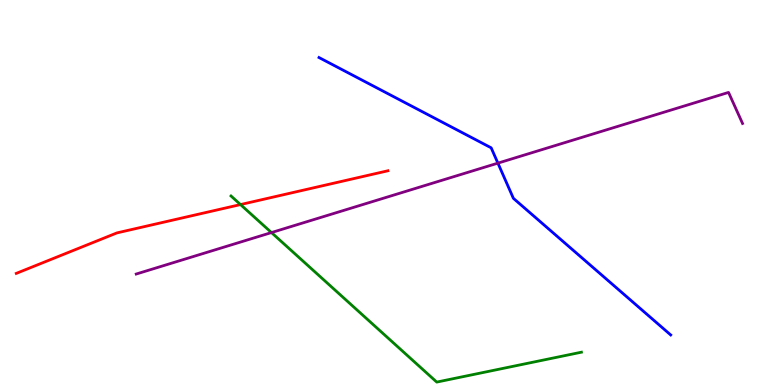[{'lines': ['blue', 'red'], 'intersections': []}, {'lines': ['green', 'red'], 'intersections': [{'x': 3.1, 'y': 4.69}]}, {'lines': ['purple', 'red'], 'intersections': []}, {'lines': ['blue', 'green'], 'intersections': []}, {'lines': ['blue', 'purple'], 'intersections': [{'x': 6.42, 'y': 5.76}]}, {'lines': ['green', 'purple'], 'intersections': [{'x': 3.5, 'y': 3.96}]}]